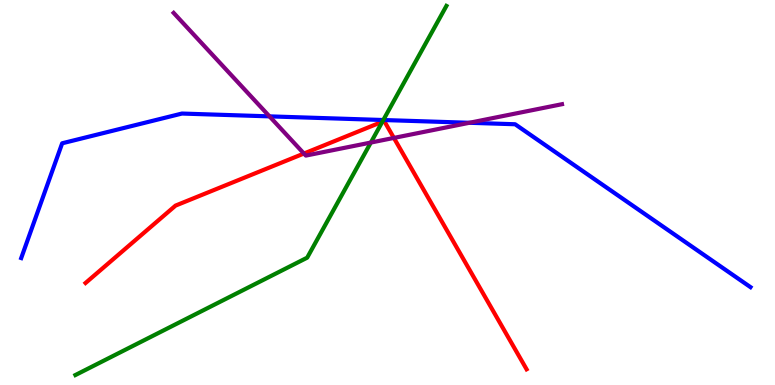[{'lines': ['blue', 'red'], 'intersections': []}, {'lines': ['green', 'red'], 'intersections': [{'x': 4.93, 'y': 6.84}]}, {'lines': ['purple', 'red'], 'intersections': [{'x': 3.92, 'y': 6.01}, {'x': 5.08, 'y': 6.42}]}, {'lines': ['blue', 'green'], 'intersections': [{'x': 4.95, 'y': 6.88}]}, {'lines': ['blue', 'purple'], 'intersections': [{'x': 3.48, 'y': 6.98}, {'x': 6.06, 'y': 6.81}]}, {'lines': ['green', 'purple'], 'intersections': [{'x': 4.79, 'y': 6.3}]}]